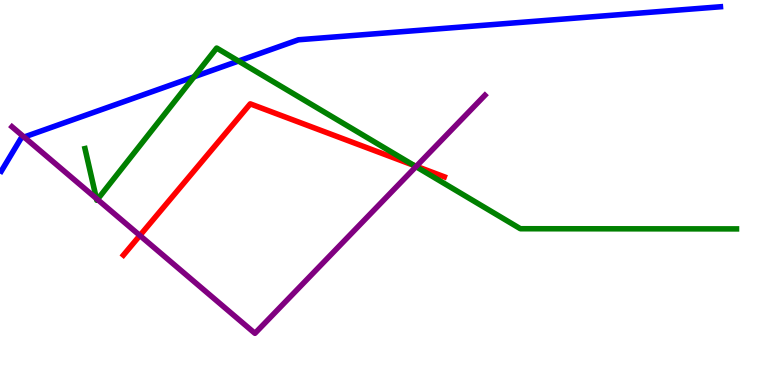[{'lines': ['blue', 'red'], 'intersections': []}, {'lines': ['green', 'red'], 'intersections': [{'x': 5.34, 'y': 5.7}]}, {'lines': ['purple', 'red'], 'intersections': [{'x': 1.8, 'y': 3.88}, {'x': 5.37, 'y': 5.68}]}, {'lines': ['blue', 'green'], 'intersections': [{'x': 2.5, 'y': 8.01}, {'x': 3.08, 'y': 8.41}]}, {'lines': ['blue', 'purple'], 'intersections': [{'x': 0.311, 'y': 6.44}]}, {'lines': ['green', 'purple'], 'intersections': [{'x': 1.24, 'y': 4.84}, {'x': 1.26, 'y': 4.82}, {'x': 5.37, 'y': 5.67}]}]